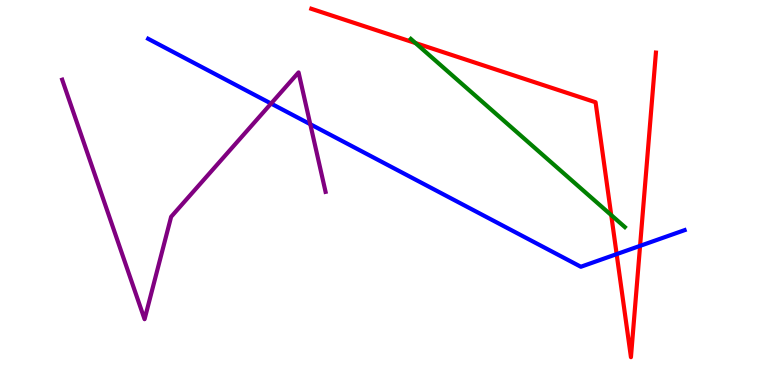[{'lines': ['blue', 'red'], 'intersections': [{'x': 7.96, 'y': 3.4}, {'x': 8.26, 'y': 3.61}]}, {'lines': ['green', 'red'], 'intersections': [{'x': 5.36, 'y': 8.88}, {'x': 7.89, 'y': 4.41}]}, {'lines': ['purple', 'red'], 'intersections': []}, {'lines': ['blue', 'green'], 'intersections': []}, {'lines': ['blue', 'purple'], 'intersections': [{'x': 3.5, 'y': 7.31}, {'x': 4.0, 'y': 6.77}]}, {'lines': ['green', 'purple'], 'intersections': []}]